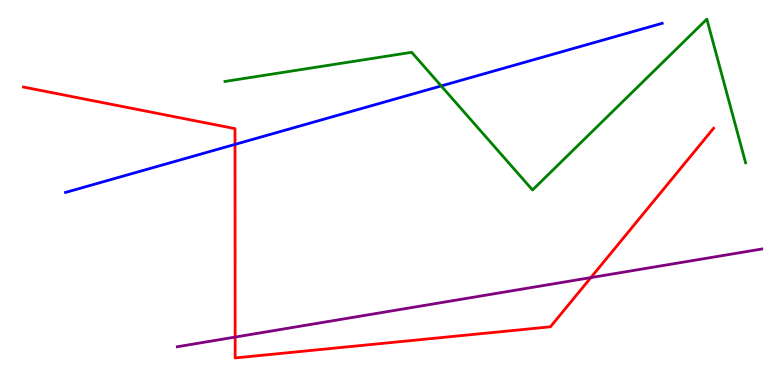[{'lines': ['blue', 'red'], 'intersections': [{'x': 3.03, 'y': 6.25}]}, {'lines': ['green', 'red'], 'intersections': []}, {'lines': ['purple', 'red'], 'intersections': [{'x': 3.03, 'y': 1.24}, {'x': 7.62, 'y': 2.79}]}, {'lines': ['blue', 'green'], 'intersections': [{'x': 5.69, 'y': 7.77}]}, {'lines': ['blue', 'purple'], 'intersections': []}, {'lines': ['green', 'purple'], 'intersections': []}]